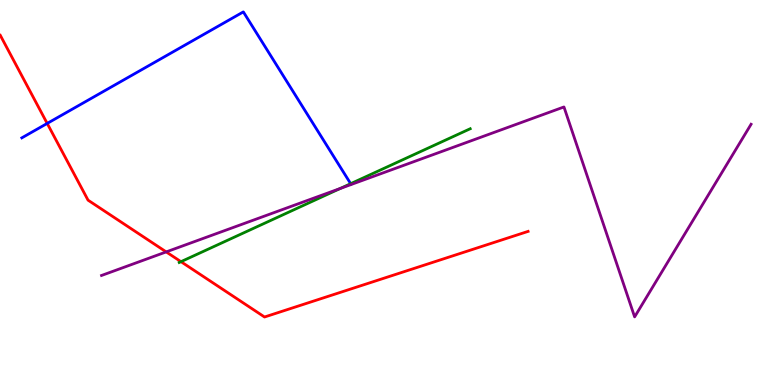[{'lines': ['blue', 'red'], 'intersections': [{'x': 0.609, 'y': 6.79}]}, {'lines': ['green', 'red'], 'intersections': [{'x': 2.34, 'y': 3.2}]}, {'lines': ['purple', 'red'], 'intersections': [{'x': 2.14, 'y': 3.46}]}, {'lines': ['blue', 'green'], 'intersections': [{'x': 4.52, 'y': 5.23}]}, {'lines': ['blue', 'purple'], 'intersections': []}, {'lines': ['green', 'purple'], 'intersections': [{'x': 4.39, 'y': 5.1}]}]